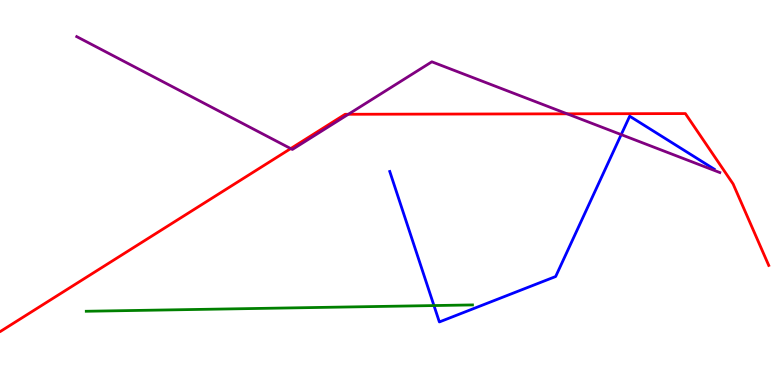[{'lines': ['blue', 'red'], 'intersections': []}, {'lines': ['green', 'red'], 'intersections': []}, {'lines': ['purple', 'red'], 'intersections': [{'x': 3.75, 'y': 6.14}, {'x': 4.49, 'y': 7.03}, {'x': 7.32, 'y': 7.04}]}, {'lines': ['blue', 'green'], 'intersections': [{'x': 5.6, 'y': 2.06}]}, {'lines': ['blue', 'purple'], 'intersections': [{'x': 8.02, 'y': 6.5}]}, {'lines': ['green', 'purple'], 'intersections': []}]